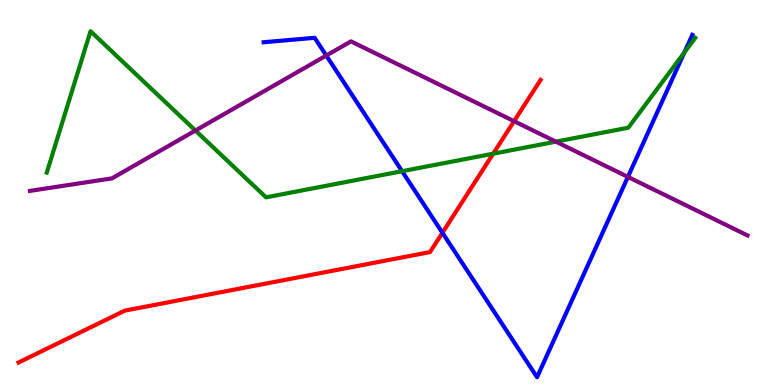[{'lines': ['blue', 'red'], 'intersections': [{'x': 5.71, 'y': 3.95}]}, {'lines': ['green', 'red'], 'intersections': [{'x': 6.36, 'y': 6.01}]}, {'lines': ['purple', 'red'], 'intersections': [{'x': 6.63, 'y': 6.85}]}, {'lines': ['blue', 'green'], 'intersections': [{'x': 5.19, 'y': 5.55}, {'x': 8.83, 'y': 8.64}]}, {'lines': ['blue', 'purple'], 'intersections': [{'x': 4.21, 'y': 8.56}, {'x': 8.1, 'y': 5.41}]}, {'lines': ['green', 'purple'], 'intersections': [{'x': 2.52, 'y': 6.61}, {'x': 7.17, 'y': 6.32}]}]